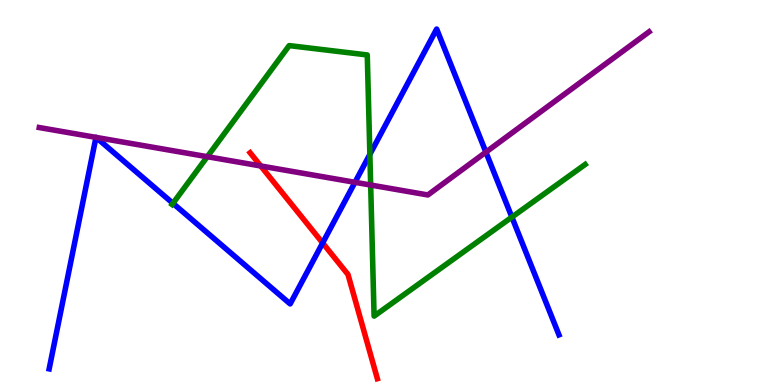[{'lines': ['blue', 'red'], 'intersections': [{'x': 4.16, 'y': 3.69}]}, {'lines': ['green', 'red'], 'intersections': []}, {'lines': ['purple', 'red'], 'intersections': [{'x': 3.36, 'y': 5.69}]}, {'lines': ['blue', 'green'], 'intersections': [{'x': 2.23, 'y': 4.72}, {'x': 4.77, 'y': 5.99}, {'x': 6.6, 'y': 4.36}]}, {'lines': ['blue', 'purple'], 'intersections': [{'x': 1.24, 'y': 6.43}, {'x': 1.24, 'y': 6.43}, {'x': 4.58, 'y': 5.26}, {'x': 6.27, 'y': 6.05}]}, {'lines': ['green', 'purple'], 'intersections': [{'x': 2.67, 'y': 5.93}, {'x': 4.78, 'y': 5.19}]}]